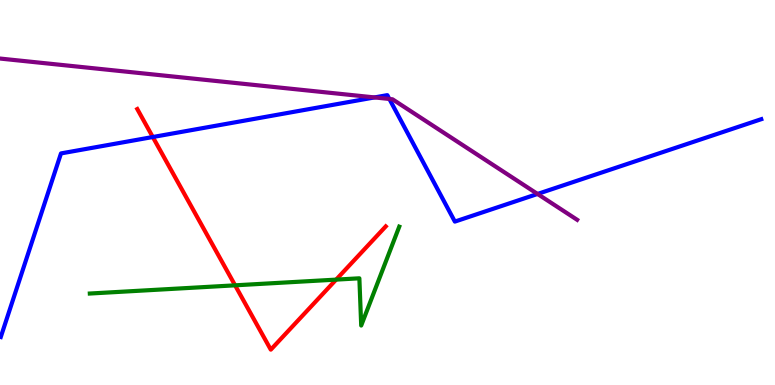[{'lines': ['blue', 'red'], 'intersections': [{'x': 1.97, 'y': 6.44}]}, {'lines': ['green', 'red'], 'intersections': [{'x': 3.03, 'y': 2.59}, {'x': 4.34, 'y': 2.74}]}, {'lines': ['purple', 'red'], 'intersections': []}, {'lines': ['blue', 'green'], 'intersections': []}, {'lines': ['blue', 'purple'], 'intersections': [{'x': 4.83, 'y': 7.47}, {'x': 5.02, 'y': 7.43}, {'x': 6.94, 'y': 4.96}]}, {'lines': ['green', 'purple'], 'intersections': []}]